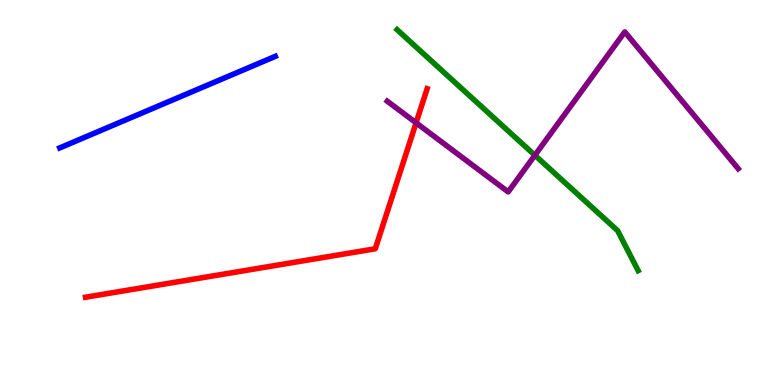[{'lines': ['blue', 'red'], 'intersections': []}, {'lines': ['green', 'red'], 'intersections': []}, {'lines': ['purple', 'red'], 'intersections': [{'x': 5.37, 'y': 6.81}]}, {'lines': ['blue', 'green'], 'intersections': []}, {'lines': ['blue', 'purple'], 'intersections': []}, {'lines': ['green', 'purple'], 'intersections': [{'x': 6.9, 'y': 5.97}]}]